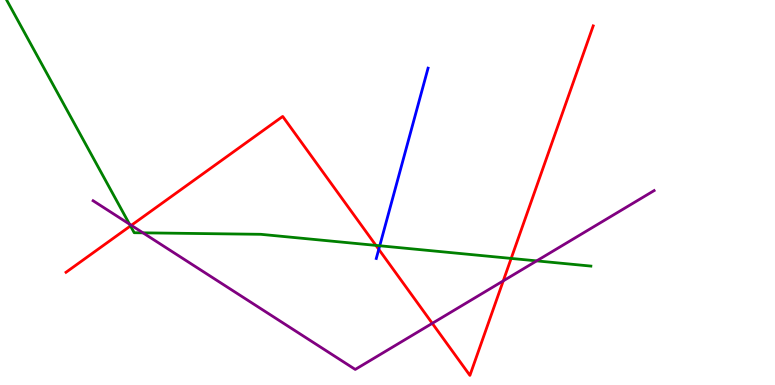[{'lines': ['blue', 'red'], 'intersections': [{'x': 4.89, 'y': 3.52}]}, {'lines': ['green', 'red'], 'intersections': [{'x': 1.68, 'y': 4.13}, {'x': 4.85, 'y': 3.63}, {'x': 6.6, 'y': 3.29}]}, {'lines': ['purple', 'red'], 'intersections': [{'x': 1.69, 'y': 4.15}, {'x': 5.58, 'y': 1.6}, {'x': 6.49, 'y': 2.7}]}, {'lines': ['blue', 'green'], 'intersections': [{'x': 4.9, 'y': 3.62}]}, {'lines': ['blue', 'purple'], 'intersections': []}, {'lines': ['green', 'purple'], 'intersections': [{'x': 1.67, 'y': 4.18}, {'x': 1.84, 'y': 3.95}, {'x': 6.92, 'y': 3.22}]}]